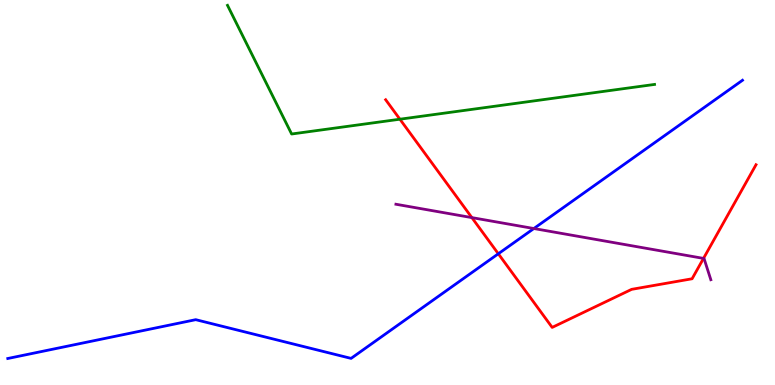[{'lines': ['blue', 'red'], 'intersections': [{'x': 6.43, 'y': 3.41}]}, {'lines': ['green', 'red'], 'intersections': [{'x': 5.16, 'y': 6.9}]}, {'lines': ['purple', 'red'], 'intersections': [{'x': 6.09, 'y': 4.35}, {'x': 9.08, 'y': 3.29}]}, {'lines': ['blue', 'green'], 'intersections': []}, {'lines': ['blue', 'purple'], 'intersections': [{'x': 6.89, 'y': 4.06}]}, {'lines': ['green', 'purple'], 'intersections': []}]